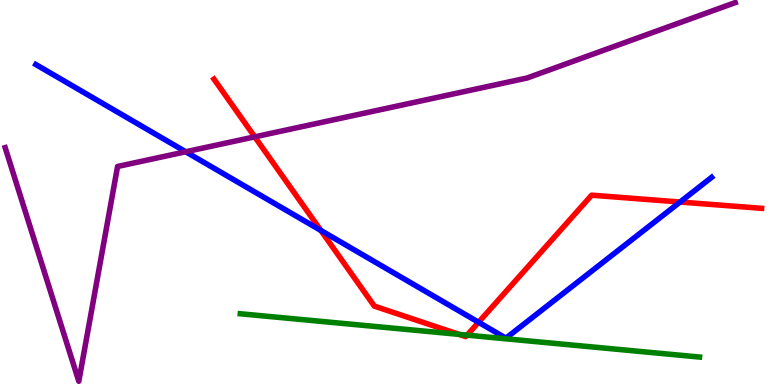[{'lines': ['blue', 'red'], 'intersections': [{'x': 4.14, 'y': 4.01}, {'x': 6.18, 'y': 1.63}, {'x': 8.78, 'y': 4.75}]}, {'lines': ['green', 'red'], 'intersections': [{'x': 5.92, 'y': 1.31}, {'x': 6.03, 'y': 1.3}]}, {'lines': ['purple', 'red'], 'intersections': [{'x': 3.29, 'y': 6.45}]}, {'lines': ['blue', 'green'], 'intersections': []}, {'lines': ['blue', 'purple'], 'intersections': [{'x': 2.4, 'y': 6.06}]}, {'lines': ['green', 'purple'], 'intersections': []}]